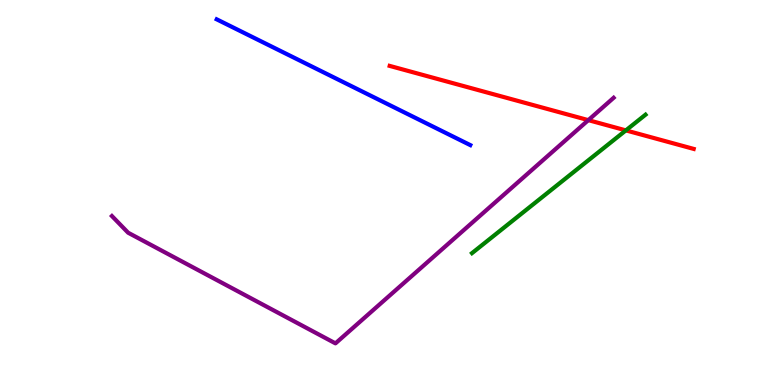[{'lines': ['blue', 'red'], 'intersections': []}, {'lines': ['green', 'red'], 'intersections': [{'x': 8.08, 'y': 6.61}]}, {'lines': ['purple', 'red'], 'intersections': [{'x': 7.59, 'y': 6.88}]}, {'lines': ['blue', 'green'], 'intersections': []}, {'lines': ['blue', 'purple'], 'intersections': []}, {'lines': ['green', 'purple'], 'intersections': []}]